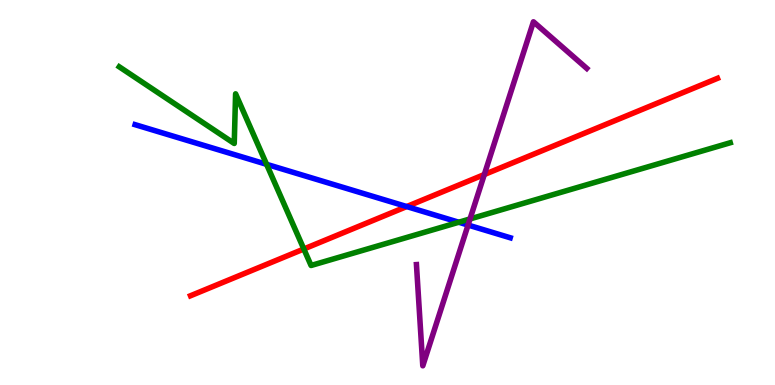[{'lines': ['blue', 'red'], 'intersections': [{'x': 5.25, 'y': 4.64}]}, {'lines': ['green', 'red'], 'intersections': [{'x': 3.92, 'y': 3.53}]}, {'lines': ['purple', 'red'], 'intersections': [{'x': 6.25, 'y': 5.47}]}, {'lines': ['blue', 'green'], 'intersections': [{'x': 3.44, 'y': 5.73}, {'x': 5.92, 'y': 4.23}]}, {'lines': ['blue', 'purple'], 'intersections': [{'x': 6.04, 'y': 4.15}]}, {'lines': ['green', 'purple'], 'intersections': [{'x': 6.06, 'y': 4.31}]}]